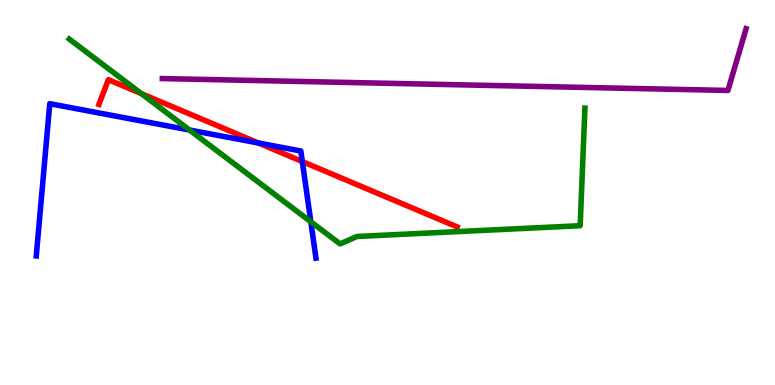[{'lines': ['blue', 'red'], 'intersections': [{'x': 3.33, 'y': 6.29}, {'x': 3.9, 'y': 5.8}]}, {'lines': ['green', 'red'], 'intersections': [{'x': 1.82, 'y': 7.57}]}, {'lines': ['purple', 'red'], 'intersections': []}, {'lines': ['blue', 'green'], 'intersections': [{'x': 2.45, 'y': 6.62}, {'x': 4.01, 'y': 4.24}]}, {'lines': ['blue', 'purple'], 'intersections': []}, {'lines': ['green', 'purple'], 'intersections': []}]